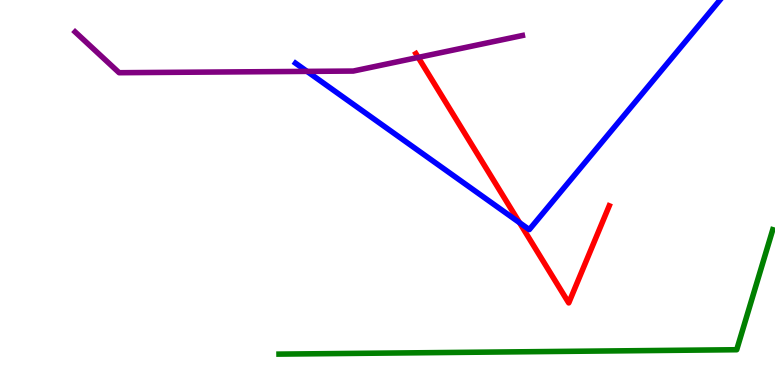[{'lines': ['blue', 'red'], 'intersections': [{'x': 6.7, 'y': 4.22}]}, {'lines': ['green', 'red'], 'intersections': []}, {'lines': ['purple', 'red'], 'intersections': [{'x': 5.4, 'y': 8.51}]}, {'lines': ['blue', 'green'], 'intersections': []}, {'lines': ['blue', 'purple'], 'intersections': [{'x': 3.96, 'y': 8.15}]}, {'lines': ['green', 'purple'], 'intersections': []}]